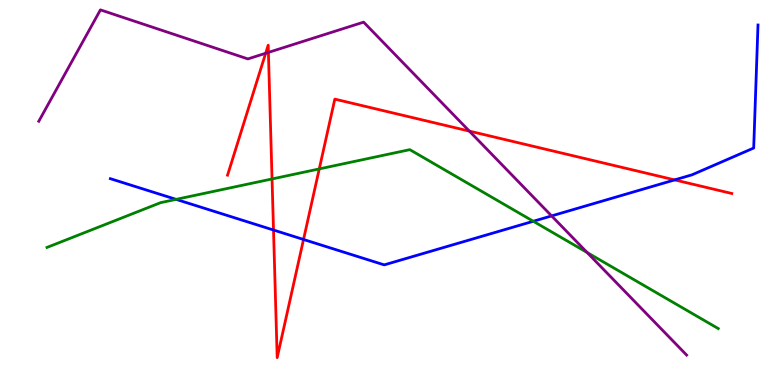[{'lines': ['blue', 'red'], 'intersections': [{'x': 3.53, 'y': 4.03}, {'x': 3.92, 'y': 3.78}, {'x': 8.71, 'y': 5.33}]}, {'lines': ['green', 'red'], 'intersections': [{'x': 3.51, 'y': 5.35}, {'x': 4.12, 'y': 5.61}]}, {'lines': ['purple', 'red'], 'intersections': [{'x': 3.43, 'y': 8.62}, {'x': 3.46, 'y': 8.64}, {'x': 6.06, 'y': 6.59}]}, {'lines': ['blue', 'green'], 'intersections': [{'x': 2.27, 'y': 4.82}, {'x': 6.88, 'y': 4.25}]}, {'lines': ['blue', 'purple'], 'intersections': [{'x': 7.12, 'y': 4.39}]}, {'lines': ['green', 'purple'], 'intersections': [{'x': 7.58, 'y': 3.44}]}]